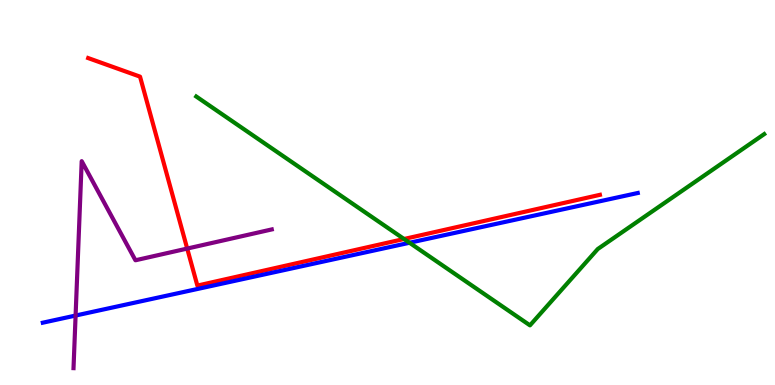[{'lines': ['blue', 'red'], 'intersections': []}, {'lines': ['green', 'red'], 'intersections': [{'x': 5.21, 'y': 3.79}]}, {'lines': ['purple', 'red'], 'intersections': [{'x': 2.42, 'y': 3.54}]}, {'lines': ['blue', 'green'], 'intersections': [{'x': 5.28, 'y': 3.69}]}, {'lines': ['blue', 'purple'], 'intersections': [{'x': 0.975, 'y': 1.8}]}, {'lines': ['green', 'purple'], 'intersections': []}]